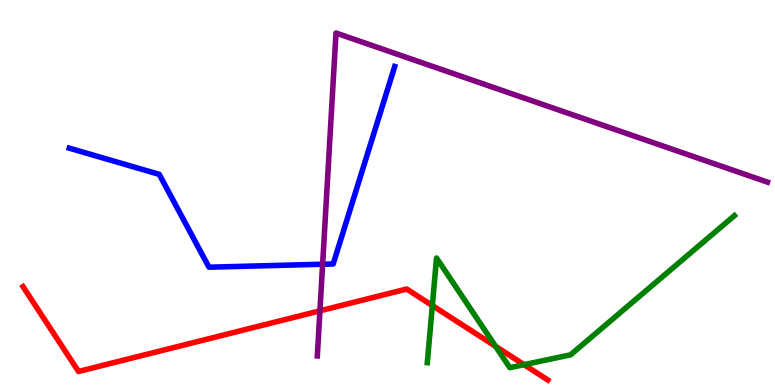[{'lines': ['blue', 'red'], 'intersections': []}, {'lines': ['green', 'red'], 'intersections': [{'x': 5.58, 'y': 2.06}, {'x': 6.39, 'y': 1.01}, {'x': 6.76, 'y': 0.528}]}, {'lines': ['purple', 'red'], 'intersections': [{'x': 4.13, 'y': 1.93}]}, {'lines': ['blue', 'green'], 'intersections': []}, {'lines': ['blue', 'purple'], 'intersections': [{'x': 4.16, 'y': 3.14}]}, {'lines': ['green', 'purple'], 'intersections': []}]